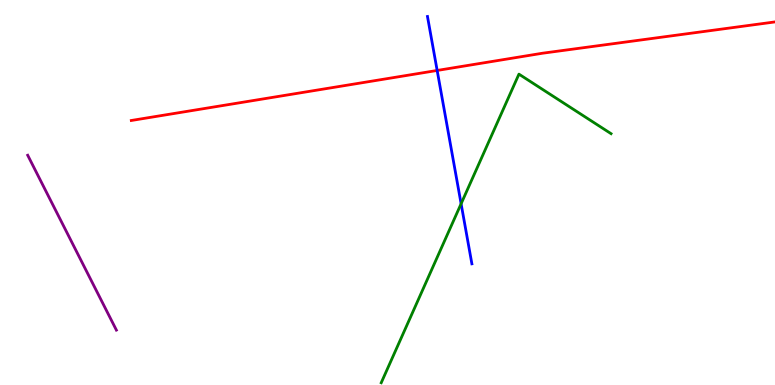[{'lines': ['blue', 'red'], 'intersections': [{'x': 5.64, 'y': 8.17}]}, {'lines': ['green', 'red'], 'intersections': []}, {'lines': ['purple', 'red'], 'intersections': []}, {'lines': ['blue', 'green'], 'intersections': [{'x': 5.95, 'y': 4.71}]}, {'lines': ['blue', 'purple'], 'intersections': []}, {'lines': ['green', 'purple'], 'intersections': []}]